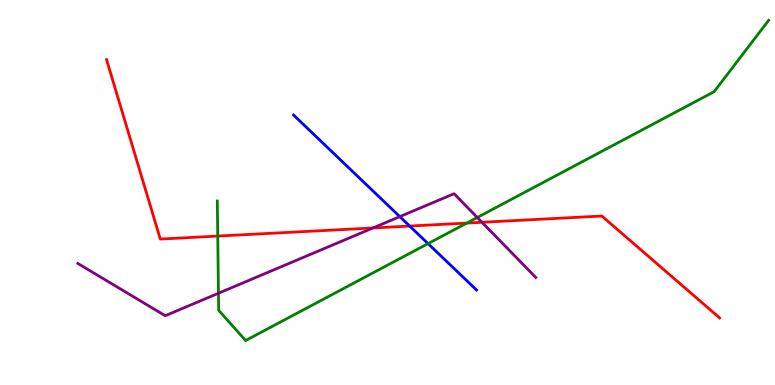[{'lines': ['blue', 'red'], 'intersections': [{'x': 5.29, 'y': 4.13}]}, {'lines': ['green', 'red'], 'intersections': [{'x': 2.81, 'y': 3.87}, {'x': 6.02, 'y': 4.21}]}, {'lines': ['purple', 'red'], 'intersections': [{'x': 4.81, 'y': 4.08}, {'x': 6.22, 'y': 4.23}]}, {'lines': ['blue', 'green'], 'intersections': [{'x': 5.52, 'y': 3.67}]}, {'lines': ['blue', 'purple'], 'intersections': [{'x': 5.16, 'y': 4.37}]}, {'lines': ['green', 'purple'], 'intersections': [{'x': 2.82, 'y': 2.38}, {'x': 6.16, 'y': 4.35}]}]